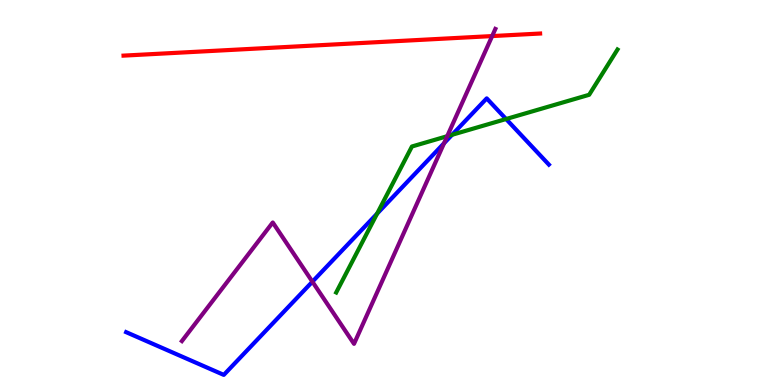[{'lines': ['blue', 'red'], 'intersections': []}, {'lines': ['green', 'red'], 'intersections': []}, {'lines': ['purple', 'red'], 'intersections': [{'x': 6.35, 'y': 9.06}]}, {'lines': ['blue', 'green'], 'intersections': [{'x': 4.87, 'y': 4.45}, {'x': 5.83, 'y': 6.5}, {'x': 6.53, 'y': 6.91}]}, {'lines': ['blue', 'purple'], 'intersections': [{'x': 4.03, 'y': 2.68}, {'x': 5.73, 'y': 6.28}]}, {'lines': ['green', 'purple'], 'intersections': [{'x': 5.77, 'y': 6.46}]}]